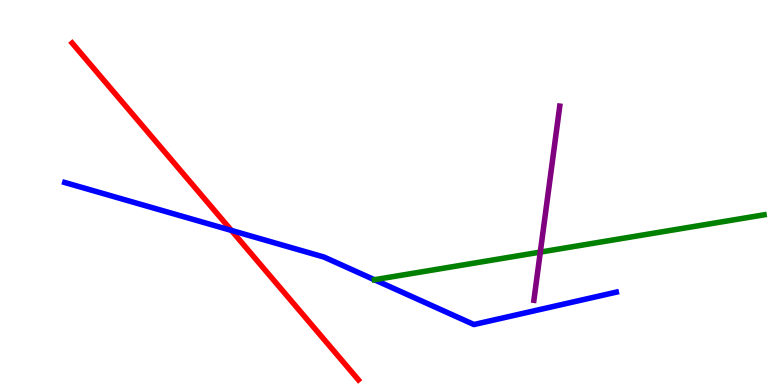[{'lines': ['blue', 'red'], 'intersections': [{'x': 2.99, 'y': 4.01}]}, {'lines': ['green', 'red'], 'intersections': []}, {'lines': ['purple', 'red'], 'intersections': []}, {'lines': ['blue', 'green'], 'intersections': []}, {'lines': ['blue', 'purple'], 'intersections': []}, {'lines': ['green', 'purple'], 'intersections': [{'x': 6.97, 'y': 3.45}]}]